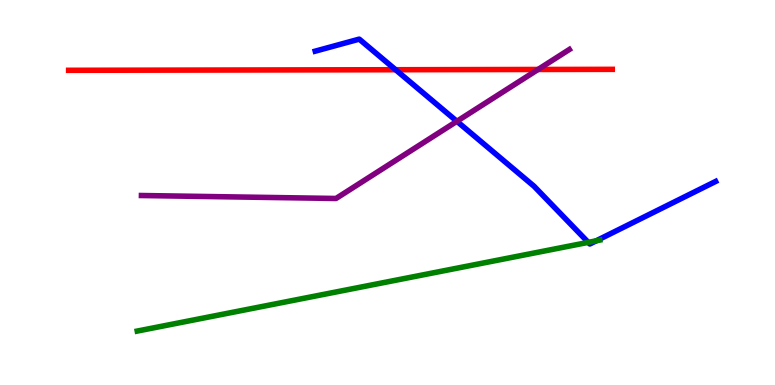[{'lines': ['blue', 'red'], 'intersections': [{'x': 5.1, 'y': 8.19}]}, {'lines': ['green', 'red'], 'intersections': []}, {'lines': ['purple', 'red'], 'intersections': [{'x': 6.94, 'y': 8.2}]}, {'lines': ['blue', 'green'], 'intersections': [{'x': 7.59, 'y': 3.7}, {'x': 7.69, 'y': 3.75}]}, {'lines': ['blue', 'purple'], 'intersections': [{'x': 5.9, 'y': 6.85}]}, {'lines': ['green', 'purple'], 'intersections': []}]